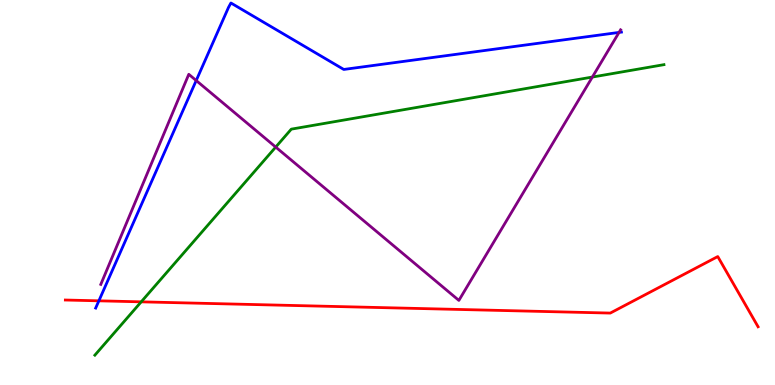[{'lines': ['blue', 'red'], 'intersections': [{'x': 1.28, 'y': 2.19}]}, {'lines': ['green', 'red'], 'intersections': [{'x': 1.82, 'y': 2.16}]}, {'lines': ['purple', 'red'], 'intersections': []}, {'lines': ['blue', 'green'], 'intersections': []}, {'lines': ['blue', 'purple'], 'intersections': [{'x': 2.53, 'y': 7.91}, {'x': 7.99, 'y': 9.16}]}, {'lines': ['green', 'purple'], 'intersections': [{'x': 3.56, 'y': 6.18}, {'x': 7.64, 'y': 8.0}]}]